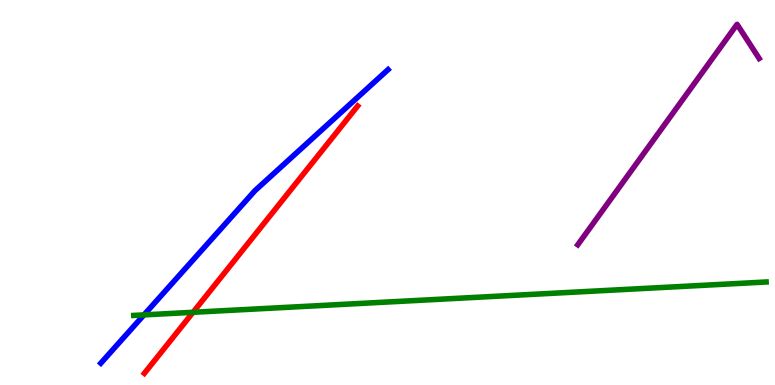[{'lines': ['blue', 'red'], 'intersections': []}, {'lines': ['green', 'red'], 'intersections': [{'x': 2.49, 'y': 1.89}]}, {'lines': ['purple', 'red'], 'intersections': []}, {'lines': ['blue', 'green'], 'intersections': [{'x': 1.86, 'y': 1.82}]}, {'lines': ['blue', 'purple'], 'intersections': []}, {'lines': ['green', 'purple'], 'intersections': []}]